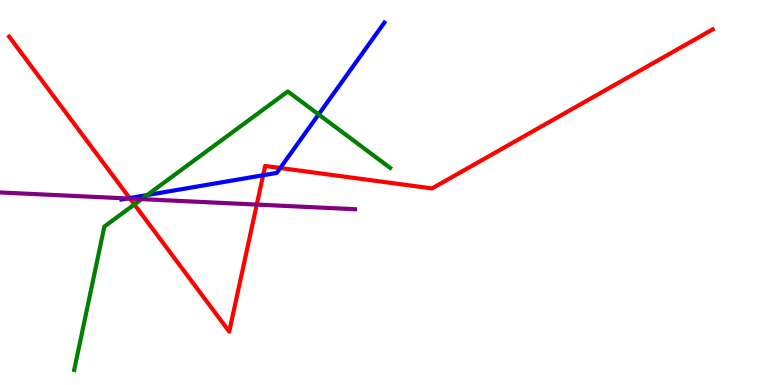[{'lines': ['blue', 'red'], 'intersections': [{'x': 1.67, 'y': 4.86}, {'x': 3.4, 'y': 5.45}, {'x': 3.62, 'y': 5.64}]}, {'lines': ['green', 'red'], 'intersections': [{'x': 1.73, 'y': 4.69}]}, {'lines': ['purple', 'red'], 'intersections': [{'x': 1.68, 'y': 4.84}, {'x': 3.31, 'y': 4.69}]}, {'lines': ['blue', 'green'], 'intersections': [{'x': 1.9, 'y': 4.93}, {'x': 4.11, 'y': 7.03}]}, {'lines': ['blue', 'purple'], 'intersections': [{'x': 1.64, 'y': 4.85}]}, {'lines': ['green', 'purple'], 'intersections': [{'x': 1.83, 'y': 4.83}]}]